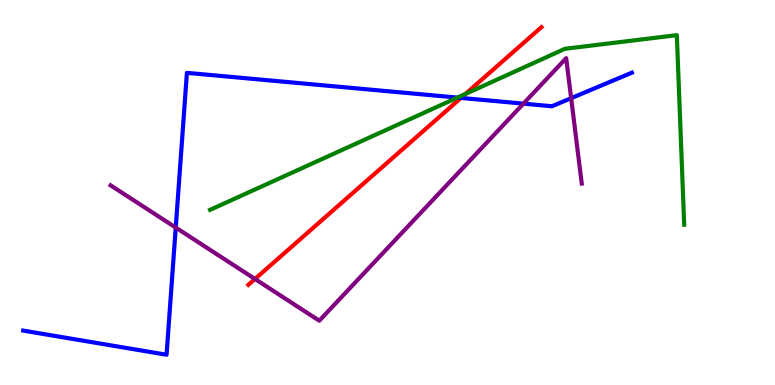[{'lines': ['blue', 'red'], 'intersections': [{'x': 5.95, 'y': 7.46}]}, {'lines': ['green', 'red'], 'intersections': [{'x': 6.01, 'y': 7.56}]}, {'lines': ['purple', 'red'], 'intersections': [{'x': 3.29, 'y': 2.75}]}, {'lines': ['blue', 'green'], 'intersections': [{'x': 5.9, 'y': 7.46}]}, {'lines': ['blue', 'purple'], 'intersections': [{'x': 2.27, 'y': 4.09}, {'x': 6.75, 'y': 7.31}, {'x': 7.37, 'y': 7.45}]}, {'lines': ['green', 'purple'], 'intersections': []}]